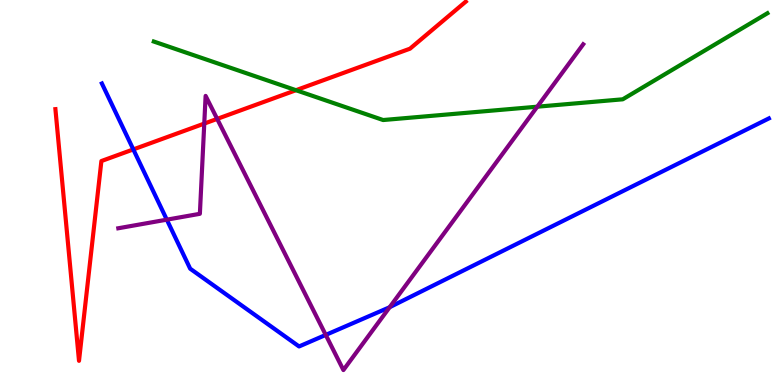[{'lines': ['blue', 'red'], 'intersections': [{'x': 1.72, 'y': 6.12}]}, {'lines': ['green', 'red'], 'intersections': [{'x': 3.82, 'y': 7.66}]}, {'lines': ['purple', 'red'], 'intersections': [{'x': 2.64, 'y': 6.79}, {'x': 2.8, 'y': 6.91}]}, {'lines': ['blue', 'green'], 'intersections': []}, {'lines': ['blue', 'purple'], 'intersections': [{'x': 2.15, 'y': 4.29}, {'x': 4.2, 'y': 1.3}, {'x': 5.03, 'y': 2.02}]}, {'lines': ['green', 'purple'], 'intersections': [{'x': 6.93, 'y': 7.23}]}]